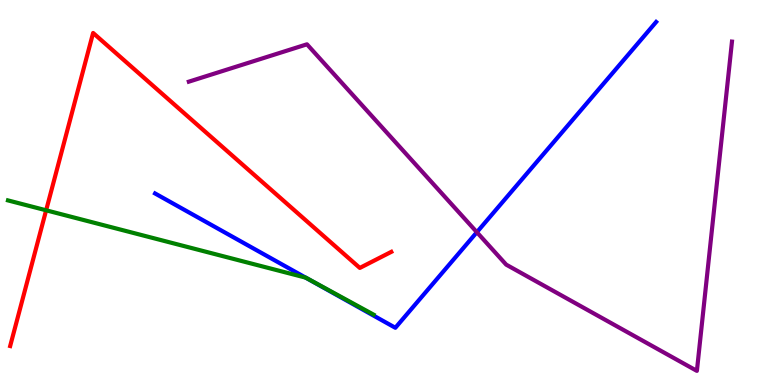[{'lines': ['blue', 'red'], 'intersections': []}, {'lines': ['green', 'red'], 'intersections': [{'x': 0.595, 'y': 4.54}]}, {'lines': ['purple', 'red'], 'intersections': []}, {'lines': ['blue', 'green'], 'intersections': [{'x': 3.94, 'y': 2.79}]}, {'lines': ['blue', 'purple'], 'intersections': [{'x': 6.15, 'y': 3.97}]}, {'lines': ['green', 'purple'], 'intersections': []}]